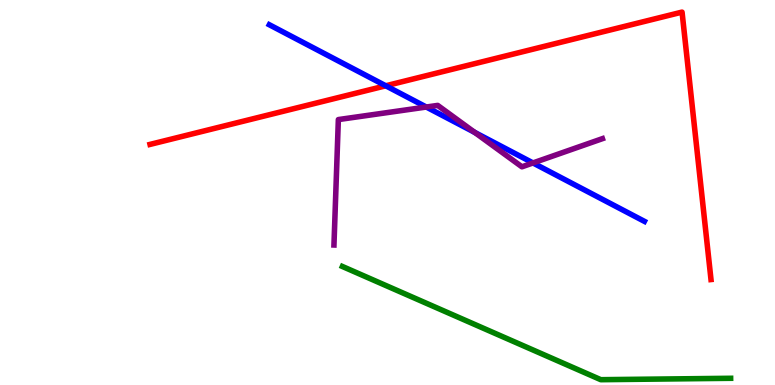[{'lines': ['blue', 'red'], 'intersections': [{'x': 4.98, 'y': 7.77}]}, {'lines': ['green', 'red'], 'intersections': []}, {'lines': ['purple', 'red'], 'intersections': []}, {'lines': ['blue', 'green'], 'intersections': []}, {'lines': ['blue', 'purple'], 'intersections': [{'x': 5.5, 'y': 7.22}, {'x': 6.13, 'y': 6.56}, {'x': 6.88, 'y': 5.77}]}, {'lines': ['green', 'purple'], 'intersections': []}]